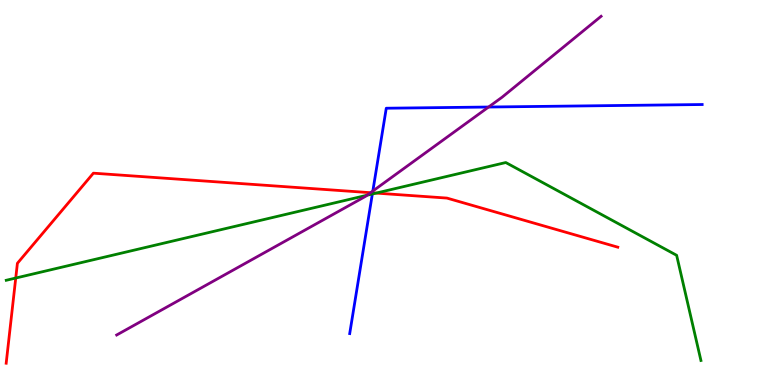[{'lines': ['blue', 'red'], 'intersections': [{'x': 4.81, 'y': 4.99}]}, {'lines': ['green', 'red'], 'intersections': [{'x': 0.203, 'y': 2.78}, {'x': 4.85, 'y': 4.98}]}, {'lines': ['purple', 'red'], 'intersections': [{'x': 4.78, 'y': 4.99}]}, {'lines': ['blue', 'green'], 'intersections': [{'x': 4.8, 'y': 4.96}]}, {'lines': ['blue', 'purple'], 'intersections': [{'x': 4.81, 'y': 5.04}, {'x': 6.3, 'y': 7.22}]}, {'lines': ['green', 'purple'], 'intersections': [{'x': 4.74, 'y': 4.93}]}]